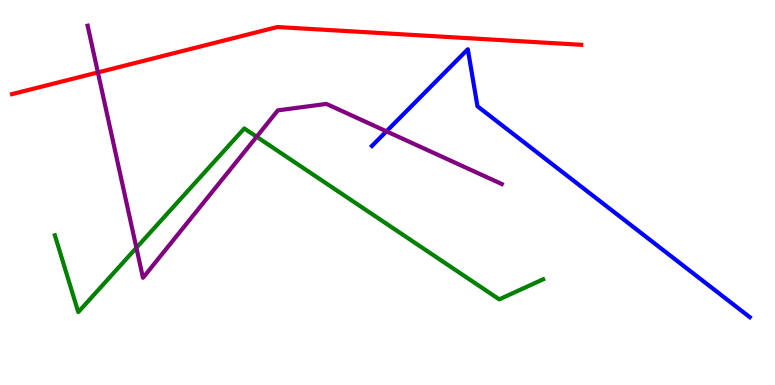[{'lines': ['blue', 'red'], 'intersections': []}, {'lines': ['green', 'red'], 'intersections': []}, {'lines': ['purple', 'red'], 'intersections': [{'x': 1.26, 'y': 8.12}]}, {'lines': ['blue', 'green'], 'intersections': []}, {'lines': ['blue', 'purple'], 'intersections': [{'x': 4.99, 'y': 6.59}]}, {'lines': ['green', 'purple'], 'intersections': [{'x': 1.76, 'y': 3.56}, {'x': 3.31, 'y': 6.45}]}]